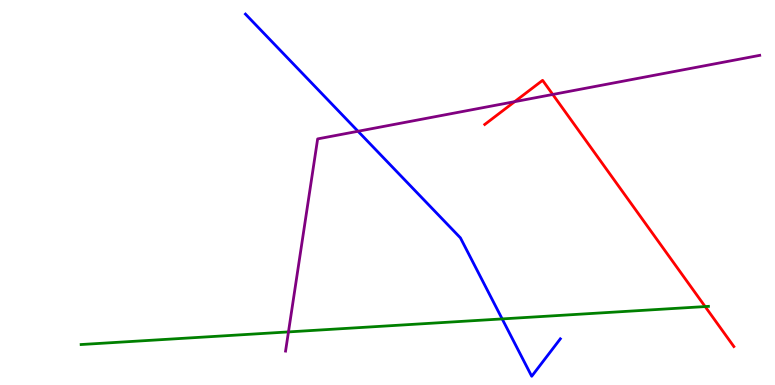[{'lines': ['blue', 'red'], 'intersections': []}, {'lines': ['green', 'red'], 'intersections': [{'x': 9.1, 'y': 2.04}]}, {'lines': ['purple', 'red'], 'intersections': [{'x': 6.64, 'y': 7.36}, {'x': 7.13, 'y': 7.55}]}, {'lines': ['blue', 'green'], 'intersections': [{'x': 6.48, 'y': 1.72}]}, {'lines': ['blue', 'purple'], 'intersections': [{'x': 4.62, 'y': 6.59}]}, {'lines': ['green', 'purple'], 'intersections': [{'x': 3.72, 'y': 1.38}]}]